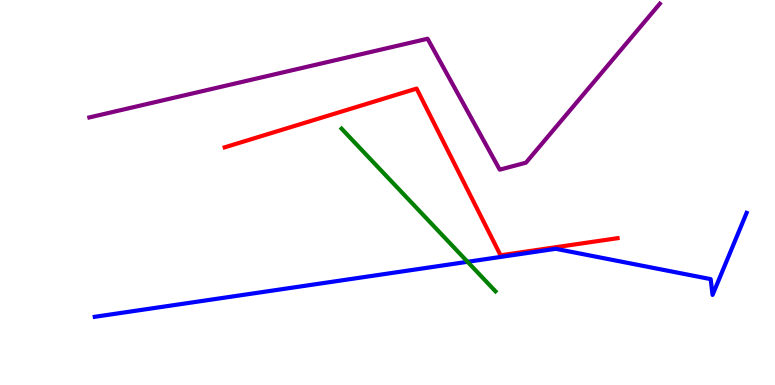[{'lines': ['blue', 'red'], 'intersections': []}, {'lines': ['green', 'red'], 'intersections': []}, {'lines': ['purple', 'red'], 'intersections': []}, {'lines': ['blue', 'green'], 'intersections': [{'x': 6.03, 'y': 3.2}]}, {'lines': ['blue', 'purple'], 'intersections': []}, {'lines': ['green', 'purple'], 'intersections': []}]